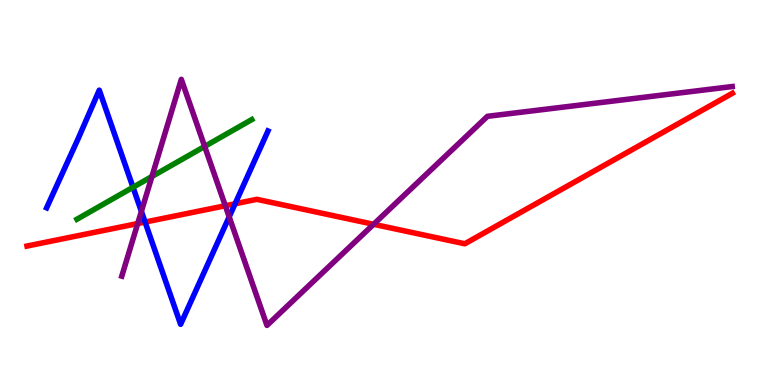[{'lines': ['blue', 'red'], 'intersections': [{'x': 1.87, 'y': 4.23}, {'x': 3.03, 'y': 4.71}]}, {'lines': ['green', 'red'], 'intersections': []}, {'lines': ['purple', 'red'], 'intersections': [{'x': 1.78, 'y': 4.19}, {'x': 2.91, 'y': 4.66}, {'x': 4.82, 'y': 4.17}]}, {'lines': ['blue', 'green'], 'intersections': [{'x': 1.72, 'y': 5.14}]}, {'lines': ['blue', 'purple'], 'intersections': [{'x': 1.82, 'y': 4.51}, {'x': 2.96, 'y': 4.37}]}, {'lines': ['green', 'purple'], 'intersections': [{'x': 1.96, 'y': 5.42}, {'x': 2.64, 'y': 6.2}]}]